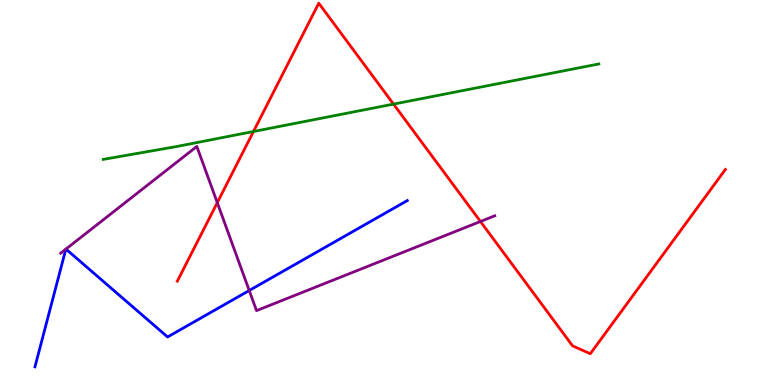[{'lines': ['blue', 'red'], 'intersections': []}, {'lines': ['green', 'red'], 'intersections': [{'x': 3.27, 'y': 6.58}, {'x': 5.08, 'y': 7.3}]}, {'lines': ['purple', 'red'], 'intersections': [{'x': 2.8, 'y': 4.74}, {'x': 6.2, 'y': 4.25}]}, {'lines': ['blue', 'green'], 'intersections': []}, {'lines': ['blue', 'purple'], 'intersections': [{'x': 0.85, 'y': 3.53}, {'x': 0.851, 'y': 3.53}, {'x': 3.22, 'y': 2.45}]}, {'lines': ['green', 'purple'], 'intersections': []}]